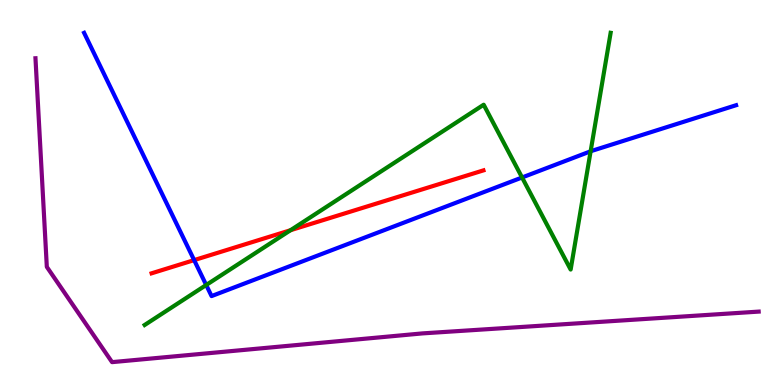[{'lines': ['blue', 'red'], 'intersections': [{'x': 2.51, 'y': 3.24}]}, {'lines': ['green', 'red'], 'intersections': [{'x': 3.75, 'y': 4.02}]}, {'lines': ['purple', 'red'], 'intersections': []}, {'lines': ['blue', 'green'], 'intersections': [{'x': 2.66, 'y': 2.6}, {'x': 6.74, 'y': 5.39}, {'x': 7.62, 'y': 6.07}]}, {'lines': ['blue', 'purple'], 'intersections': []}, {'lines': ['green', 'purple'], 'intersections': []}]